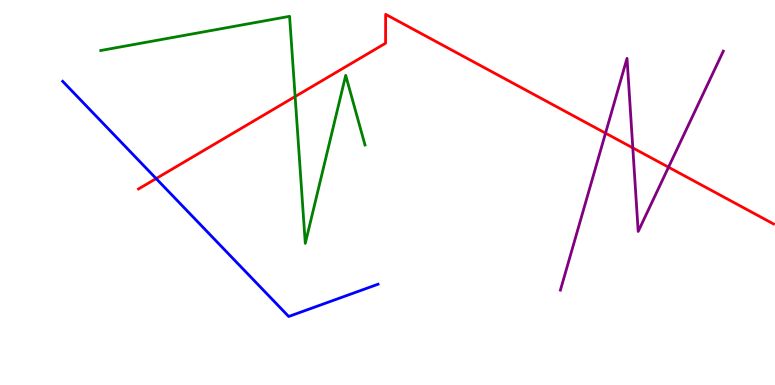[{'lines': ['blue', 'red'], 'intersections': [{'x': 2.01, 'y': 5.36}]}, {'lines': ['green', 'red'], 'intersections': [{'x': 3.81, 'y': 7.49}]}, {'lines': ['purple', 'red'], 'intersections': [{'x': 7.81, 'y': 6.54}, {'x': 8.17, 'y': 6.16}, {'x': 8.63, 'y': 5.66}]}, {'lines': ['blue', 'green'], 'intersections': []}, {'lines': ['blue', 'purple'], 'intersections': []}, {'lines': ['green', 'purple'], 'intersections': []}]